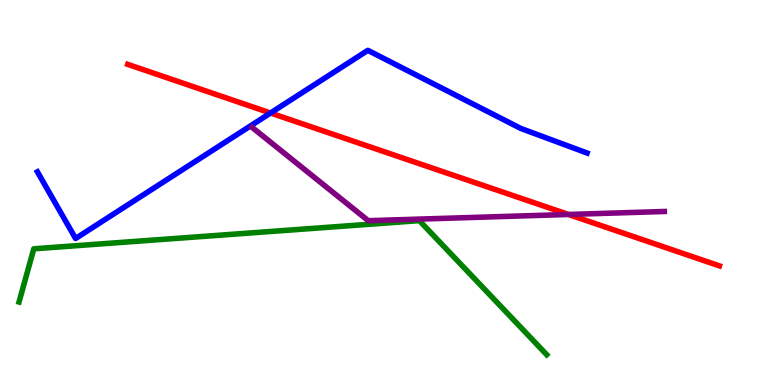[{'lines': ['blue', 'red'], 'intersections': [{'x': 3.49, 'y': 7.06}]}, {'lines': ['green', 'red'], 'intersections': []}, {'lines': ['purple', 'red'], 'intersections': [{'x': 7.34, 'y': 4.43}]}, {'lines': ['blue', 'green'], 'intersections': []}, {'lines': ['blue', 'purple'], 'intersections': []}, {'lines': ['green', 'purple'], 'intersections': []}]